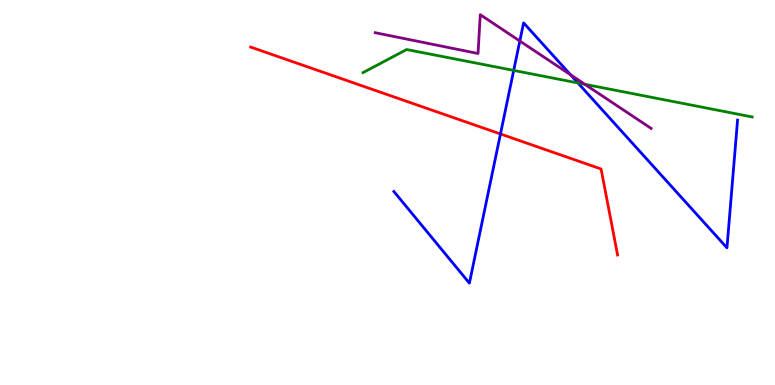[{'lines': ['blue', 'red'], 'intersections': [{'x': 6.46, 'y': 6.52}]}, {'lines': ['green', 'red'], 'intersections': []}, {'lines': ['purple', 'red'], 'intersections': []}, {'lines': ['blue', 'green'], 'intersections': [{'x': 6.63, 'y': 8.17}, {'x': 7.46, 'y': 7.85}]}, {'lines': ['blue', 'purple'], 'intersections': [{'x': 6.71, 'y': 8.93}, {'x': 7.36, 'y': 8.06}]}, {'lines': ['green', 'purple'], 'intersections': [{'x': 7.55, 'y': 7.81}]}]